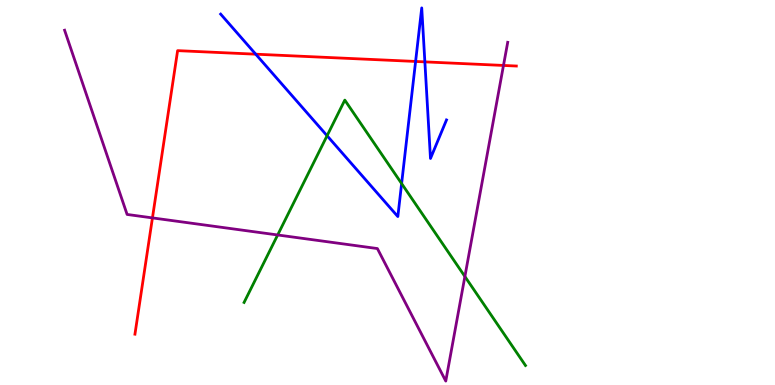[{'lines': ['blue', 'red'], 'intersections': [{'x': 3.3, 'y': 8.59}, {'x': 5.36, 'y': 8.4}, {'x': 5.48, 'y': 8.39}]}, {'lines': ['green', 'red'], 'intersections': []}, {'lines': ['purple', 'red'], 'intersections': [{'x': 1.97, 'y': 4.34}, {'x': 6.5, 'y': 8.3}]}, {'lines': ['blue', 'green'], 'intersections': [{'x': 4.22, 'y': 6.47}, {'x': 5.18, 'y': 5.23}]}, {'lines': ['blue', 'purple'], 'intersections': []}, {'lines': ['green', 'purple'], 'intersections': [{'x': 3.58, 'y': 3.9}, {'x': 6.0, 'y': 2.82}]}]